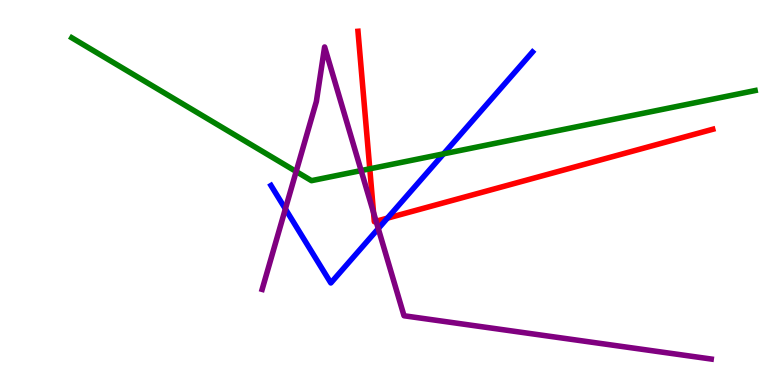[{'lines': ['blue', 'red'], 'intersections': [{'x': 5.0, 'y': 4.33}]}, {'lines': ['green', 'red'], 'intersections': [{'x': 4.77, 'y': 5.62}]}, {'lines': ['purple', 'red'], 'intersections': [{'x': 4.82, 'y': 4.48}, {'x': 4.85, 'y': 4.25}]}, {'lines': ['blue', 'green'], 'intersections': [{'x': 5.72, 'y': 6.0}]}, {'lines': ['blue', 'purple'], 'intersections': [{'x': 3.68, 'y': 4.57}, {'x': 4.88, 'y': 4.06}]}, {'lines': ['green', 'purple'], 'intersections': [{'x': 3.82, 'y': 5.54}, {'x': 4.66, 'y': 5.57}]}]